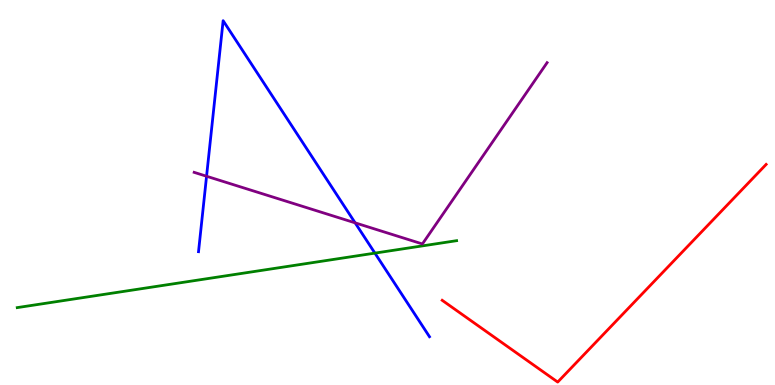[{'lines': ['blue', 'red'], 'intersections': []}, {'lines': ['green', 'red'], 'intersections': []}, {'lines': ['purple', 'red'], 'intersections': []}, {'lines': ['blue', 'green'], 'intersections': [{'x': 4.84, 'y': 3.43}]}, {'lines': ['blue', 'purple'], 'intersections': [{'x': 2.67, 'y': 5.42}, {'x': 4.58, 'y': 4.21}]}, {'lines': ['green', 'purple'], 'intersections': []}]